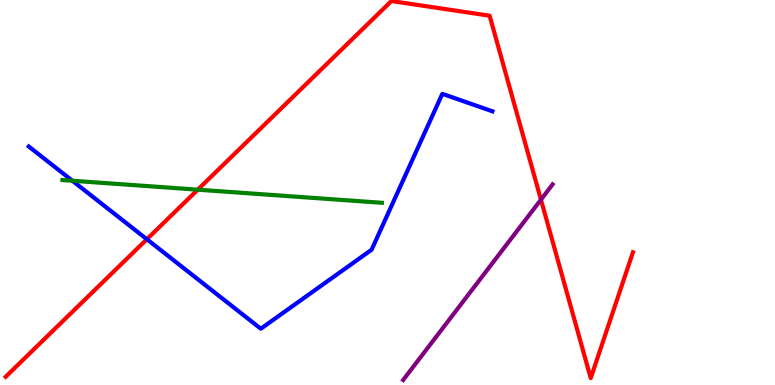[{'lines': ['blue', 'red'], 'intersections': [{'x': 1.9, 'y': 3.79}]}, {'lines': ['green', 'red'], 'intersections': [{'x': 2.55, 'y': 5.07}]}, {'lines': ['purple', 'red'], 'intersections': [{'x': 6.98, 'y': 4.81}]}, {'lines': ['blue', 'green'], 'intersections': [{'x': 0.934, 'y': 5.31}]}, {'lines': ['blue', 'purple'], 'intersections': []}, {'lines': ['green', 'purple'], 'intersections': []}]